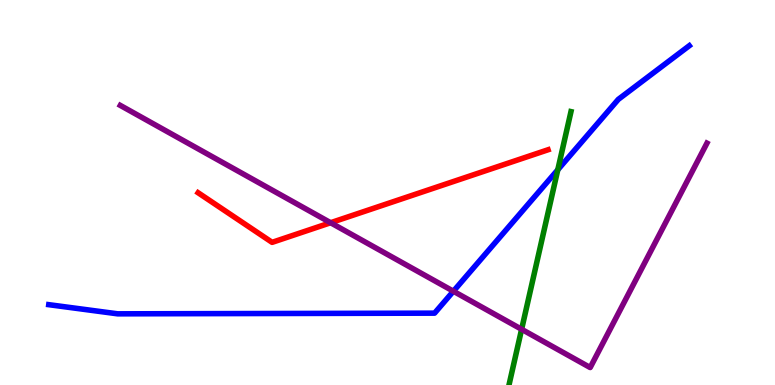[{'lines': ['blue', 'red'], 'intersections': []}, {'lines': ['green', 'red'], 'intersections': []}, {'lines': ['purple', 'red'], 'intersections': [{'x': 4.27, 'y': 4.21}]}, {'lines': ['blue', 'green'], 'intersections': [{'x': 7.2, 'y': 5.59}]}, {'lines': ['blue', 'purple'], 'intersections': [{'x': 5.85, 'y': 2.44}]}, {'lines': ['green', 'purple'], 'intersections': [{'x': 6.73, 'y': 1.45}]}]